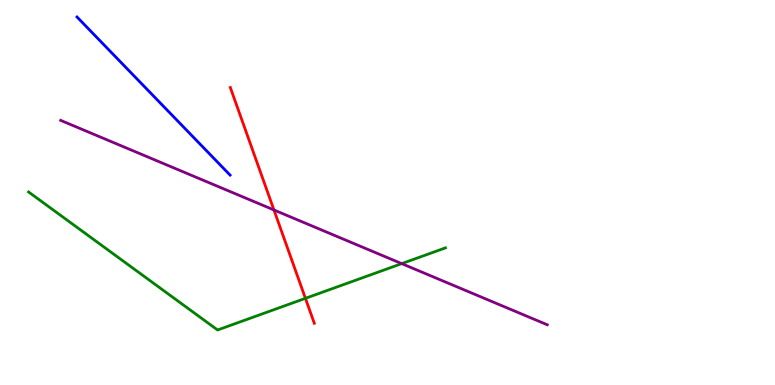[{'lines': ['blue', 'red'], 'intersections': []}, {'lines': ['green', 'red'], 'intersections': [{'x': 3.94, 'y': 2.25}]}, {'lines': ['purple', 'red'], 'intersections': [{'x': 3.53, 'y': 4.55}]}, {'lines': ['blue', 'green'], 'intersections': []}, {'lines': ['blue', 'purple'], 'intersections': []}, {'lines': ['green', 'purple'], 'intersections': [{'x': 5.18, 'y': 3.15}]}]